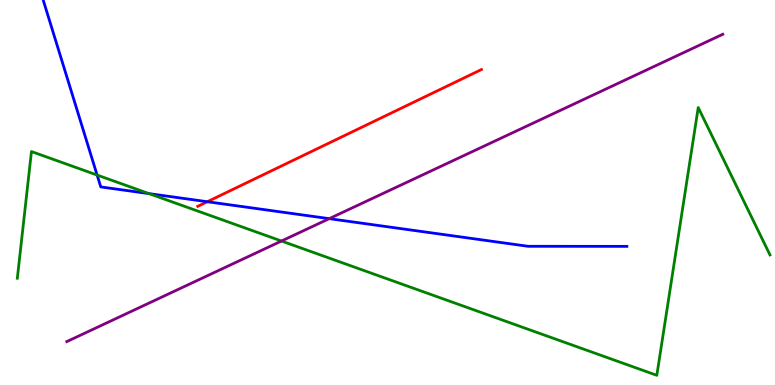[{'lines': ['blue', 'red'], 'intersections': [{'x': 2.68, 'y': 4.76}]}, {'lines': ['green', 'red'], 'intersections': []}, {'lines': ['purple', 'red'], 'intersections': []}, {'lines': ['blue', 'green'], 'intersections': [{'x': 1.25, 'y': 5.45}, {'x': 1.92, 'y': 4.97}]}, {'lines': ['blue', 'purple'], 'intersections': [{'x': 4.25, 'y': 4.32}]}, {'lines': ['green', 'purple'], 'intersections': [{'x': 3.63, 'y': 3.74}]}]